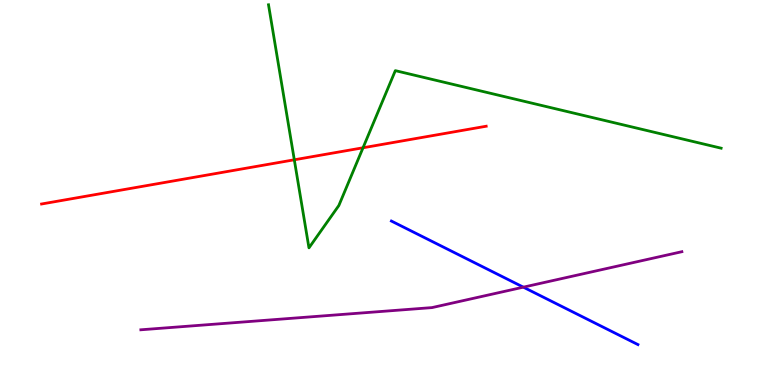[{'lines': ['blue', 'red'], 'intersections': []}, {'lines': ['green', 'red'], 'intersections': [{'x': 3.8, 'y': 5.85}, {'x': 4.68, 'y': 6.16}]}, {'lines': ['purple', 'red'], 'intersections': []}, {'lines': ['blue', 'green'], 'intersections': []}, {'lines': ['blue', 'purple'], 'intersections': [{'x': 6.75, 'y': 2.54}]}, {'lines': ['green', 'purple'], 'intersections': []}]